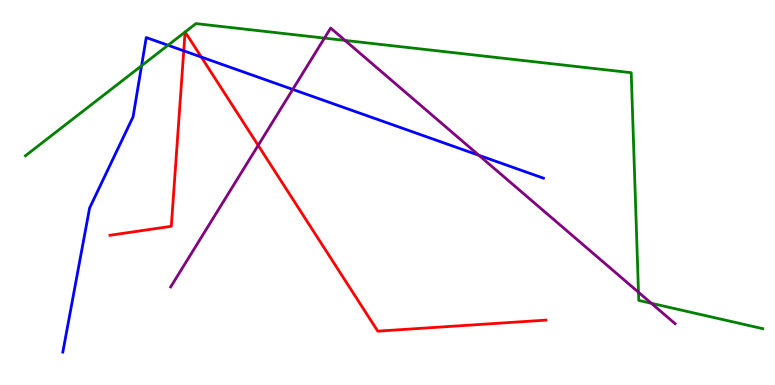[{'lines': ['blue', 'red'], 'intersections': [{'x': 2.37, 'y': 8.68}, {'x': 2.6, 'y': 8.52}]}, {'lines': ['green', 'red'], 'intersections': [{'x': 2.39, 'y': 9.17}, {'x': 2.39, 'y': 9.17}]}, {'lines': ['purple', 'red'], 'intersections': [{'x': 3.33, 'y': 6.22}]}, {'lines': ['blue', 'green'], 'intersections': [{'x': 1.83, 'y': 8.29}, {'x': 2.17, 'y': 8.82}]}, {'lines': ['blue', 'purple'], 'intersections': [{'x': 3.78, 'y': 7.68}, {'x': 6.18, 'y': 5.97}]}, {'lines': ['green', 'purple'], 'intersections': [{'x': 4.19, 'y': 9.01}, {'x': 4.45, 'y': 8.95}, {'x': 8.24, 'y': 2.41}, {'x': 8.4, 'y': 2.12}]}]